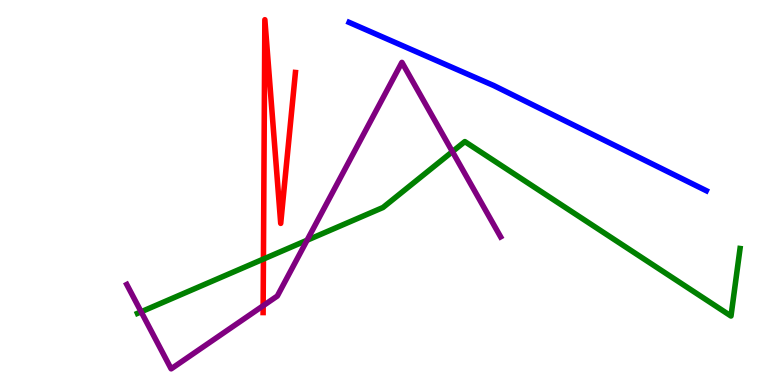[{'lines': ['blue', 'red'], 'intersections': []}, {'lines': ['green', 'red'], 'intersections': [{'x': 3.4, 'y': 3.27}]}, {'lines': ['purple', 'red'], 'intersections': [{'x': 3.4, 'y': 2.06}]}, {'lines': ['blue', 'green'], 'intersections': []}, {'lines': ['blue', 'purple'], 'intersections': []}, {'lines': ['green', 'purple'], 'intersections': [{'x': 1.82, 'y': 1.9}, {'x': 3.96, 'y': 3.76}, {'x': 5.84, 'y': 6.06}]}]